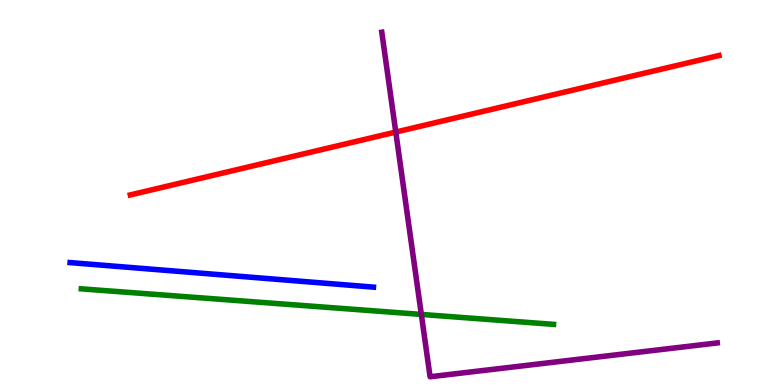[{'lines': ['blue', 'red'], 'intersections': []}, {'lines': ['green', 'red'], 'intersections': []}, {'lines': ['purple', 'red'], 'intersections': [{'x': 5.11, 'y': 6.57}]}, {'lines': ['blue', 'green'], 'intersections': []}, {'lines': ['blue', 'purple'], 'intersections': []}, {'lines': ['green', 'purple'], 'intersections': [{'x': 5.44, 'y': 1.83}]}]